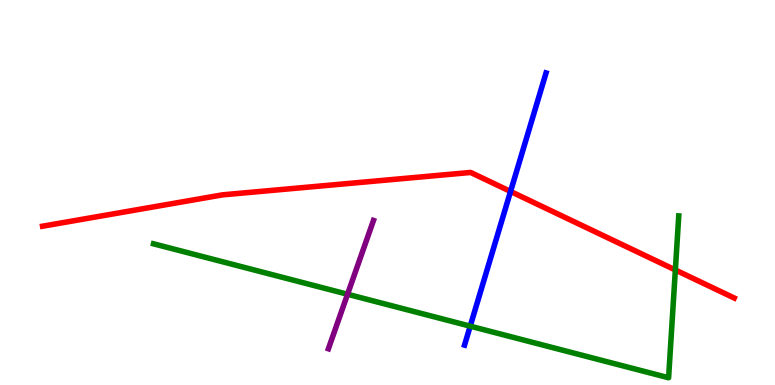[{'lines': ['blue', 'red'], 'intersections': [{'x': 6.59, 'y': 5.03}]}, {'lines': ['green', 'red'], 'intersections': [{'x': 8.71, 'y': 2.99}]}, {'lines': ['purple', 'red'], 'intersections': []}, {'lines': ['blue', 'green'], 'intersections': [{'x': 6.07, 'y': 1.53}]}, {'lines': ['blue', 'purple'], 'intersections': []}, {'lines': ['green', 'purple'], 'intersections': [{'x': 4.48, 'y': 2.36}]}]